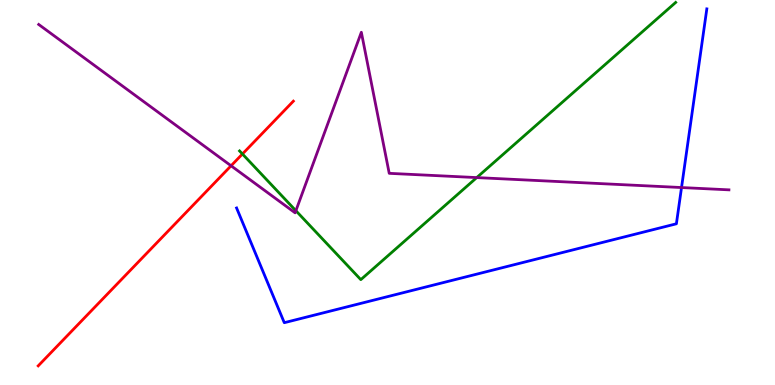[{'lines': ['blue', 'red'], 'intersections': []}, {'lines': ['green', 'red'], 'intersections': [{'x': 3.13, 'y': 6.0}]}, {'lines': ['purple', 'red'], 'intersections': [{'x': 2.98, 'y': 5.69}]}, {'lines': ['blue', 'green'], 'intersections': []}, {'lines': ['blue', 'purple'], 'intersections': [{'x': 8.79, 'y': 5.13}]}, {'lines': ['green', 'purple'], 'intersections': [{'x': 3.82, 'y': 4.53}, {'x': 6.15, 'y': 5.39}]}]